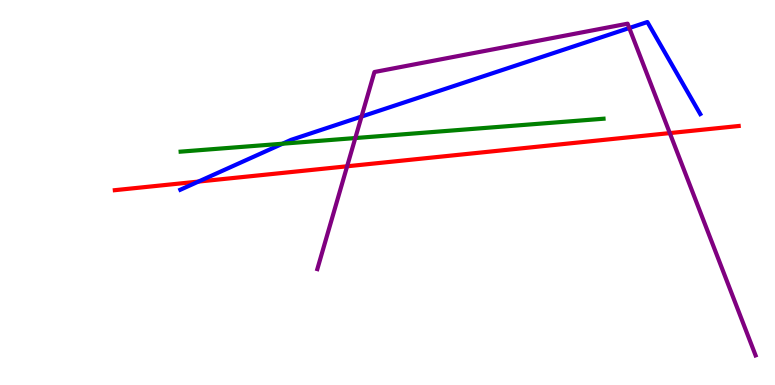[{'lines': ['blue', 'red'], 'intersections': [{'x': 2.56, 'y': 5.28}]}, {'lines': ['green', 'red'], 'intersections': []}, {'lines': ['purple', 'red'], 'intersections': [{'x': 4.48, 'y': 5.68}, {'x': 8.64, 'y': 6.54}]}, {'lines': ['blue', 'green'], 'intersections': [{'x': 3.65, 'y': 6.27}]}, {'lines': ['blue', 'purple'], 'intersections': [{'x': 4.66, 'y': 6.97}, {'x': 8.12, 'y': 9.27}]}, {'lines': ['green', 'purple'], 'intersections': [{'x': 4.58, 'y': 6.41}]}]